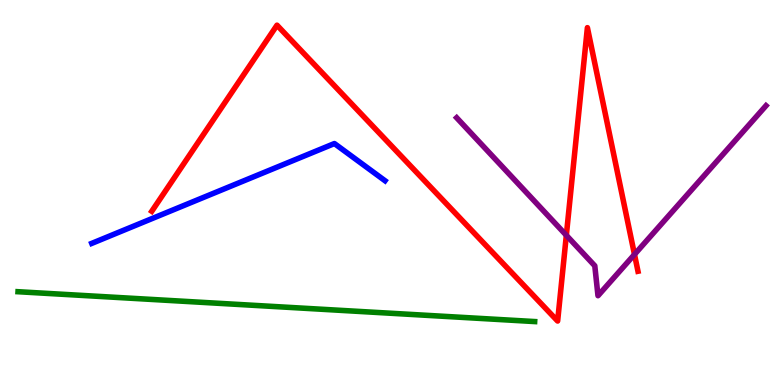[{'lines': ['blue', 'red'], 'intersections': []}, {'lines': ['green', 'red'], 'intersections': []}, {'lines': ['purple', 'red'], 'intersections': [{'x': 7.31, 'y': 3.89}, {'x': 8.19, 'y': 3.39}]}, {'lines': ['blue', 'green'], 'intersections': []}, {'lines': ['blue', 'purple'], 'intersections': []}, {'lines': ['green', 'purple'], 'intersections': []}]